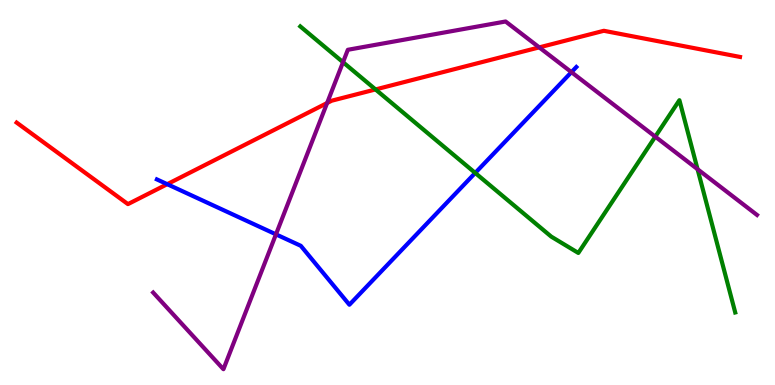[{'lines': ['blue', 'red'], 'intersections': [{'x': 2.16, 'y': 5.22}]}, {'lines': ['green', 'red'], 'intersections': [{'x': 4.85, 'y': 7.68}]}, {'lines': ['purple', 'red'], 'intersections': [{'x': 4.22, 'y': 7.32}, {'x': 6.96, 'y': 8.77}]}, {'lines': ['blue', 'green'], 'intersections': [{'x': 6.13, 'y': 5.51}]}, {'lines': ['blue', 'purple'], 'intersections': [{'x': 3.56, 'y': 3.91}, {'x': 7.37, 'y': 8.13}]}, {'lines': ['green', 'purple'], 'intersections': [{'x': 4.43, 'y': 8.38}, {'x': 8.46, 'y': 6.45}, {'x': 9.0, 'y': 5.6}]}]